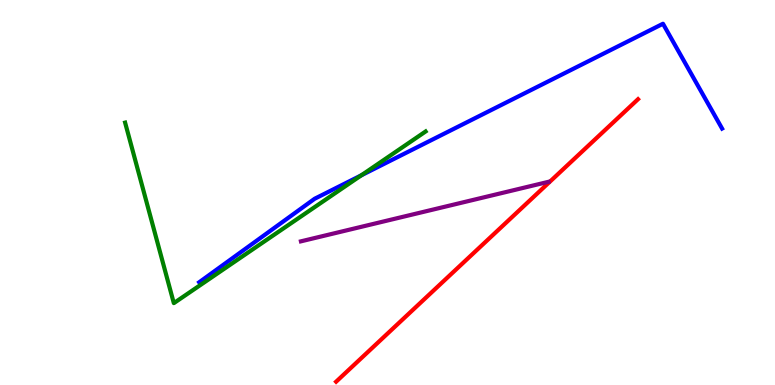[{'lines': ['blue', 'red'], 'intersections': []}, {'lines': ['green', 'red'], 'intersections': []}, {'lines': ['purple', 'red'], 'intersections': []}, {'lines': ['blue', 'green'], 'intersections': [{'x': 4.66, 'y': 5.45}]}, {'lines': ['blue', 'purple'], 'intersections': []}, {'lines': ['green', 'purple'], 'intersections': []}]